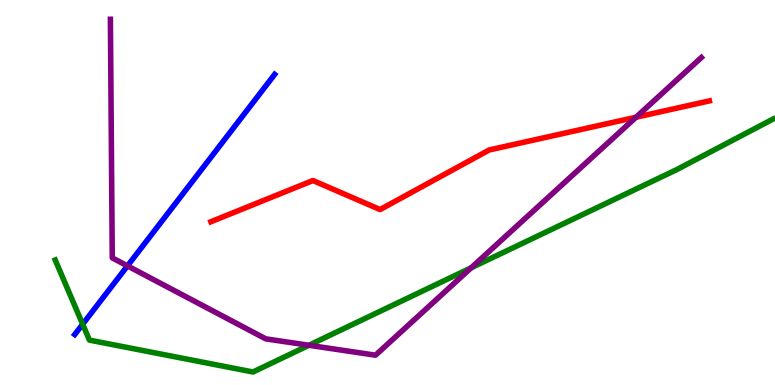[{'lines': ['blue', 'red'], 'intersections': []}, {'lines': ['green', 'red'], 'intersections': []}, {'lines': ['purple', 'red'], 'intersections': [{'x': 8.21, 'y': 6.95}]}, {'lines': ['blue', 'green'], 'intersections': [{'x': 1.07, 'y': 1.58}]}, {'lines': ['blue', 'purple'], 'intersections': [{'x': 1.64, 'y': 3.09}]}, {'lines': ['green', 'purple'], 'intersections': [{'x': 3.99, 'y': 1.03}, {'x': 6.08, 'y': 3.04}]}]